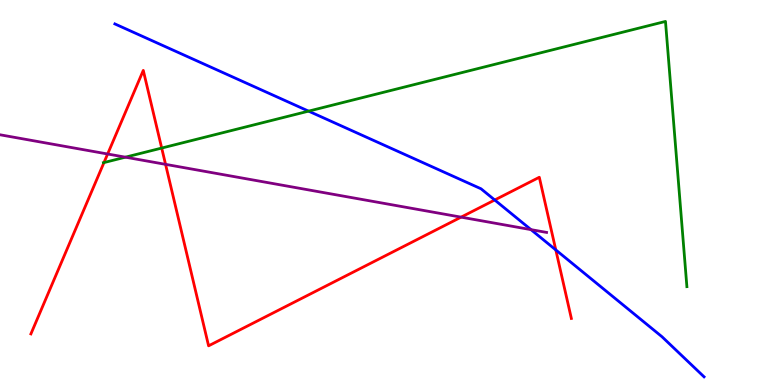[{'lines': ['blue', 'red'], 'intersections': [{'x': 6.38, 'y': 4.81}, {'x': 7.17, 'y': 3.51}]}, {'lines': ['green', 'red'], 'intersections': [{'x': 1.34, 'y': 5.78}, {'x': 2.09, 'y': 6.15}]}, {'lines': ['purple', 'red'], 'intersections': [{'x': 1.39, 'y': 6.0}, {'x': 2.14, 'y': 5.73}, {'x': 5.95, 'y': 4.36}]}, {'lines': ['blue', 'green'], 'intersections': [{'x': 3.98, 'y': 7.11}]}, {'lines': ['blue', 'purple'], 'intersections': [{'x': 6.85, 'y': 4.04}]}, {'lines': ['green', 'purple'], 'intersections': [{'x': 1.62, 'y': 5.92}]}]